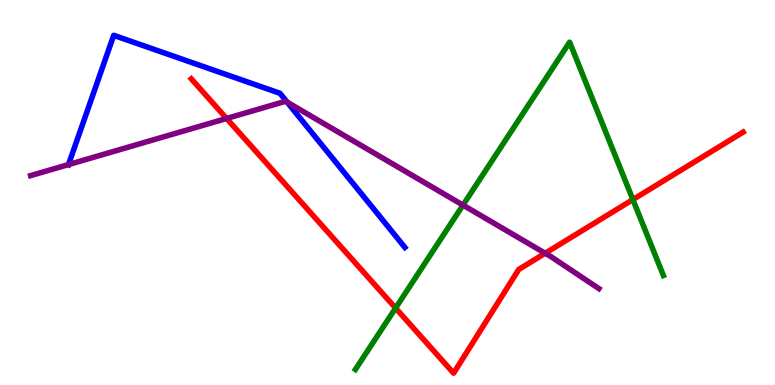[{'lines': ['blue', 'red'], 'intersections': []}, {'lines': ['green', 'red'], 'intersections': [{'x': 5.1, 'y': 2.0}, {'x': 8.17, 'y': 4.82}]}, {'lines': ['purple', 'red'], 'intersections': [{'x': 2.92, 'y': 6.92}, {'x': 7.03, 'y': 3.42}]}, {'lines': ['blue', 'green'], 'intersections': []}, {'lines': ['blue', 'purple'], 'intersections': [{'x': 0.884, 'y': 5.73}, {'x': 3.7, 'y': 7.35}]}, {'lines': ['green', 'purple'], 'intersections': [{'x': 5.97, 'y': 4.67}]}]